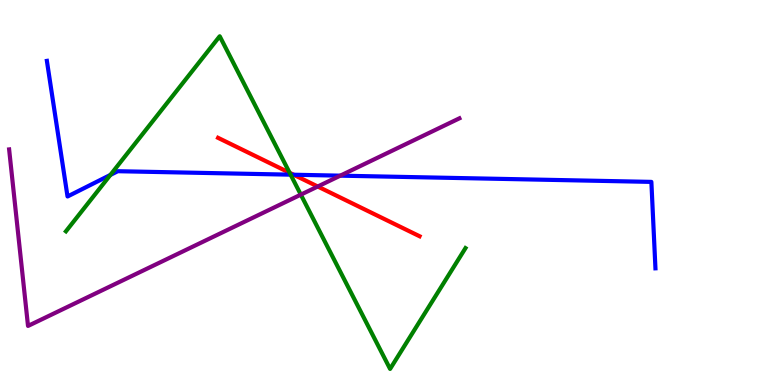[{'lines': ['blue', 'red'], 'intersections': [{'x': 3.79, 'y': 5.46}]}, {'lines': ['green', 'red'], 'intersections': [{'x': 3.74, 'y': 5.51}]}, {'lines': ['purple', 'red'], 'intersections': [{'x': 4.1, 'y': 5.16}]}, {'lines': ['blue', 'green'], 'intersections': [{'x': 1.42, 'y': 5.46}, {'x': 3.75, 'y': 5.46}]}, {'lines': ['blue', 'purple'], 'intersections': [{'x': 4.39, 'y': 5.44}]}, {'lines': ['green', 'purple'], 'intersections': [{'x': 3.88, 'y': 4.94}]}]